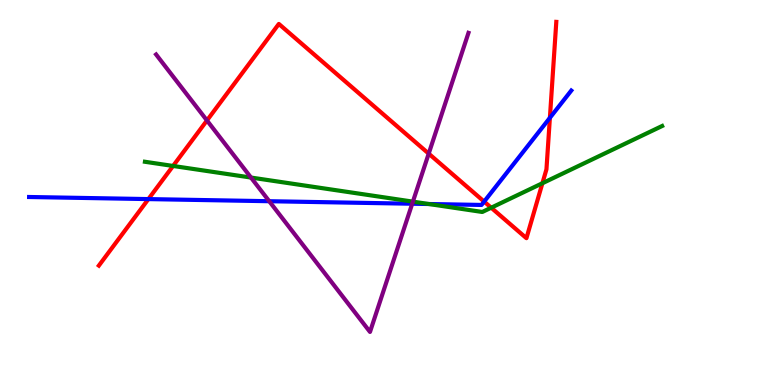[{'lines': ['blue', 'red'], 'intersections': [{'x': 1.91, 'y': 4.83}, {'x': 6.25, 'y': 4.76}, {'x': 7.1, 'y': 6.94}]}, {'lines': ['green', 'red'], 'intersections': [{'x': 2.23, 'y': 5.69}, {'x': 6.34, 'y': 4.6}, {'x': 7.0, 'y': 5.24}]}, {'lines': ['purple', 'red'], 'intersections': [{'x': 2.67, 'y': 6.87}, {'x': 5.53, 'y': 6.01}]}, {'lines': ['blue', 'green'], 'intersections': [{'x': 5.53, 'y': 4.7}]}, {'lines': ['blue', 'purple'], 'intersections': [{'x': 3.47, 'y': 4.77}, {'x': 5.32, 'y': 4.71}]}, {'lines': ['green', 'purple'], 'intersections': [{'x': 3.24, 'y': 5.39}, {'x': 5.33, 'y': 4.76}]}]